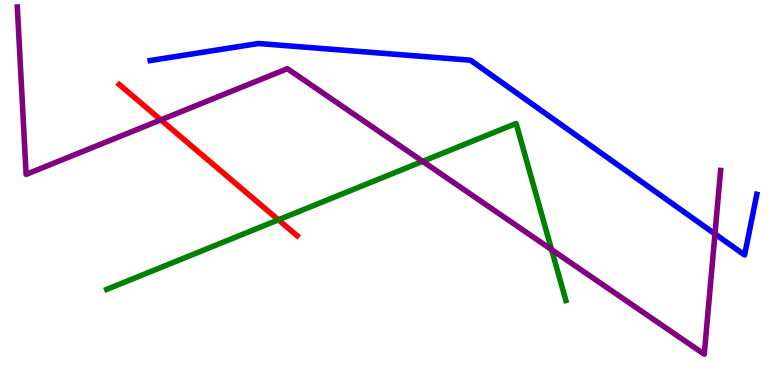[{'lines': ['blue', 'red'], 'intersections': []}, {'lines': ['green', 'red'], 'intersections': [{'x': 3.59, 'y': 4.29}]}, {'lines': ['purple', 'red'], 'intersections': [{'x': 2.08, 'y': 6.89}]}, {'lines': ['blue', 'green'], 'intersections': []}, {'lines': ['blue', 'purple'], 'intersections': [{'x': 9.23, 'y': 3.92}]}, {'lines': ['green', 'purple'], 'intersections': [{'x': 5.45, 'y': 5.81}, {'x': 7.12, 'y': 3.52}]}]